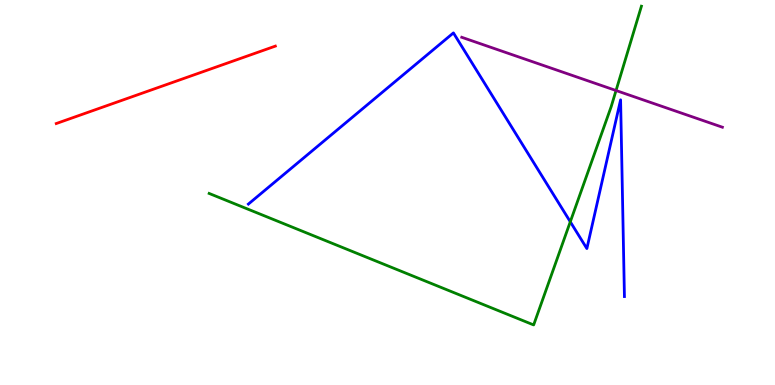[{'lines': ['blue', 'red'], 'intersections': []}, {'lines': ['green', 'red'], 'intersections': []}, {'lines': ['purple', 'red'], 'intersections': []}, {'lines': ['blue', 'green'], 'intersections': [{'x': 7.36, 'y': 4.24}]}, {'lines': ['blue', 'purple'], 'intersections': []}, {'lines': ['green', 'purple'], 'intersections': [{'x': 7.95, 'y': 7.65}]}]